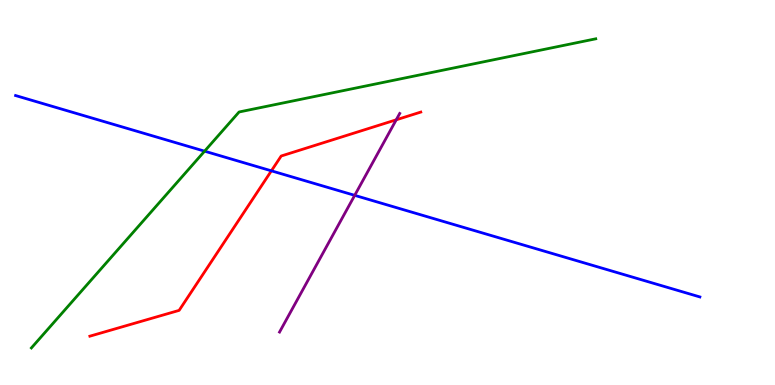[{'lines': ['blue', 'red'], 'intersections': [{'x': 3.5, 'y': 5.56}]}, {'lines': ['green', 'red'], 'intersections': []}, {'lines': ['purple', 'red'], 'intersections': [{'x': 5.11, 'y': 6.89}]}, {'lines': ['blue', 'green'], 'intersections': [{'x': 2.64, 'y': 6.07}]}, {'lines': ['blue', 'purple'], 'intersections': [{'x': 4.58, 'y': 4.93}]}, {'lines': ['green', 'purple'], 'intersections': []}]